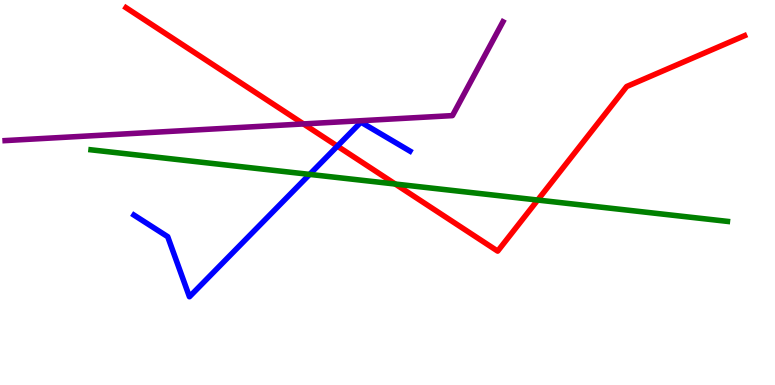[{'lines': ['blue', 'red'], 'intersections': [{'x': 4.35, 'y': 6.2}]}, {'lines': ['green', 'red'], 'intersections': [{'x': 5.1, 'y': 5.22}, {'x': 6.94, 'y': 4.8}]}, {'lines': ['purple', 'red'], 'intersections': [{'x': 3.92, 'y': 6.78}]}, {'lines': ['blue', 'green'], 'intersections': [{'x': 4.0, 'y': 5.47}]}, {'lines': ['blue', 'purple'], 'intersections': []}, {'lines': ['green', 'purple'], 'intersections': []}]